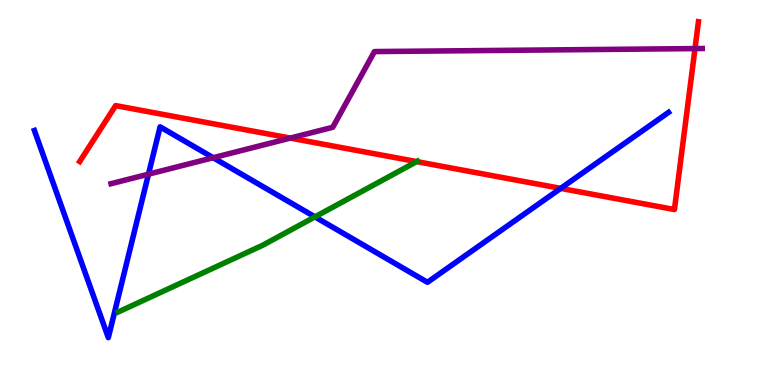[{'lines': ['blue', 'red'], 'intersections': [{'x': 7.23, 'y': 5.11}]}, {'lines': ['green', 'red'], 'intersections': [{'x': 5.38, 'y': 5.8}]}, {'lines': ['purple', 'red'], 'intersections': [{'x': 3.75, 'y': 6.41}, {'x': 8.97, 'y': 8.74}]}, {'lines': ['blue', 'green'], 'intersections': [{'x': 4.06, 'y': 4.37}]}, {'lines': ['blue', 'purple'], 'intersections': [{'x': 1.92, 'y': 5.48}, {'x': 2.75, 'y': 5.9}]}, {'lines': ['green', 'purple'], 'intersections': []}]